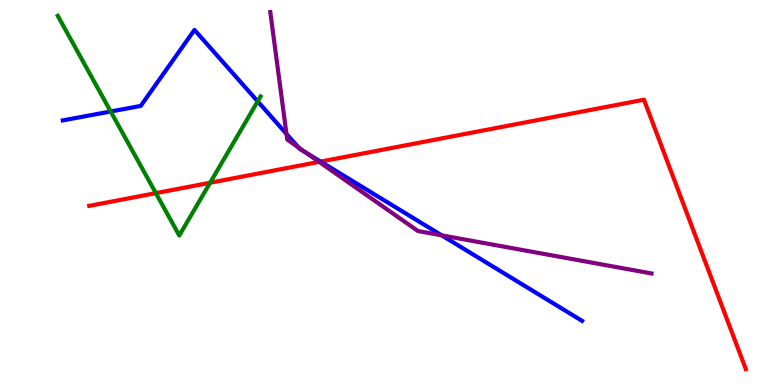[{'lines': ['blue', 'red'], 'intersections': [{'x': 4.14, 'y': 5.8}]}, {'lines': ['green', 'red'], 'intersections': [{'x': 2.01, 'y': 4.98}, {'x': 2.71, 'y': 5.25}]}, {'lines': ['purple', 'red'], 'intersections': [{'x': 4.12, 'y': 5.8}]}, {'lines': ['blue', 'green'], 'intersections': [{'x': 1.43, 'y': 7.1}, {'x': 3.33, 'y': 7.37}]}, {'lines': ['blue', 'purple'], 'intersections': [{'x': 3.7, 'y': 6.52}, {'x': 3.85, 'y': 6.17}, {'x': 3.95, 'y': 6.03}, {'x': 5.7, 'y': 3.89}]}, {'lines': ['green', 'purple'], 'intersections': []}]